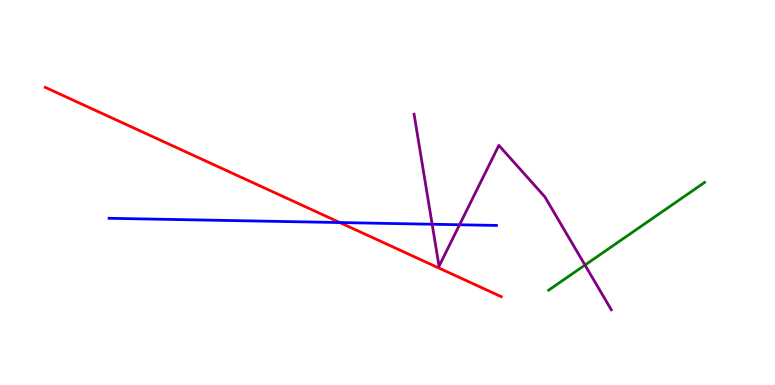[{'lines': ['blue', 'red'], 'intersections': [{'x': 4.38, 'y': 4.22}]}, {'lines': ['green', 'red'], 'intersections': []}, {'lines': ['purple', 'red'], 'intersections': []}, {'lines': ['blue', 'green'], 'intersections': []}, {'lines': ['blue', 'purple'], 'intersections': [{'x': 5.58, 'y': 4.18}, {'x': 5.93, 'y': 4.16}]}, {'lines': ['green', 'purple'], 'intersections': [{'x': 7.55, 'y': 3.12}]}]